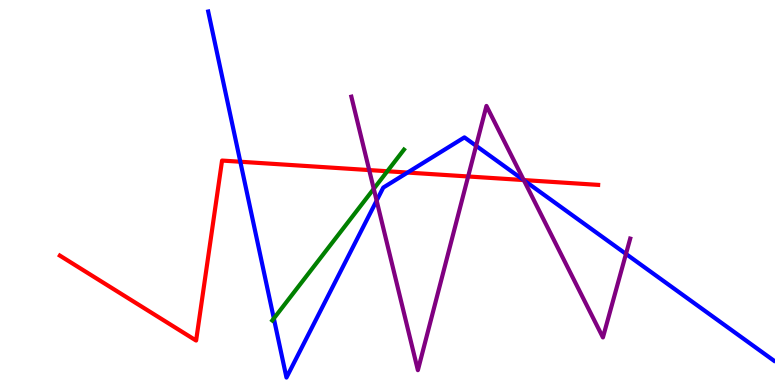[{'lines': ['blue', 'red'], 'intersections': [{'x': 3.1, 'y': 5.8}, {'x': 5.26, 'y': 5.52}, {'x': 6.76, 'y': 5.32}]}, {'lines': ['green', 'red'], 'intersections': [{'x': 5.0, 'y': 5.55}]}, {'lines': ['purple', 'red'], 'intersections': [{'x': 4.76, 'y': 5.58}, {'x': 6.04, 'y': 5.42}, {'x': 6.76, 'y': 5.32}]}, {'lines': ['blue', 'green'], 'intersections': [{'x': 3.53, 'y': 1.73}]}, {'lines': ['blue', 'purple'], 'intersections': [{'x': 4.86, 'y': 4.79}, {'x': 6.14, 'y': 6.21}, {'x': 6.76, 'y': 5.32}, {'x': 8.08, 'y': 3.4}]}, {'lines': ['green', 'purple'], 'intersections': [{'x': 4.82, 'y': 5.1}]}]